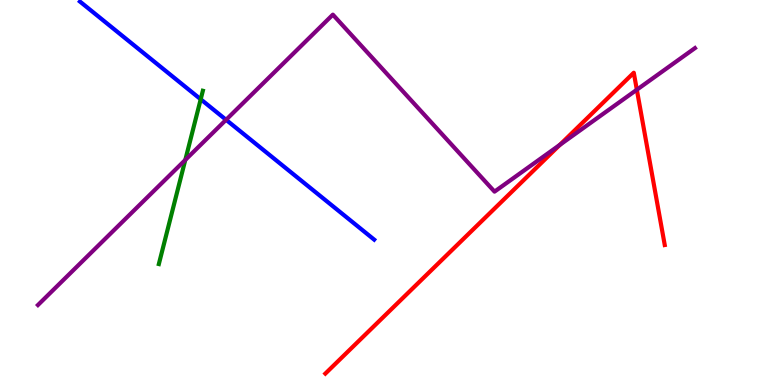[{'lines': ['blue', 'red'], 'intersections': []}, {'lines': ['green', 'red'], 'intersections': []}, {'lines': ['purple', 'red'], 'intersections': [{'x': 7.22, 'y': 6.24}, {'x': 8.22, 'y': 7.67}]}, {'lines': ['blue', 'green'], 'intersections': [{'x': 2.59, 'y': 7.42}]}, {'lines': ['blue', 'purple'], 'intersections': [{'x': 2.92, 'y': 6.89}]}, {'lines': ['green', 'purple'], 'intersections': [{'x': 2.39, 'y': 5.85}]}]